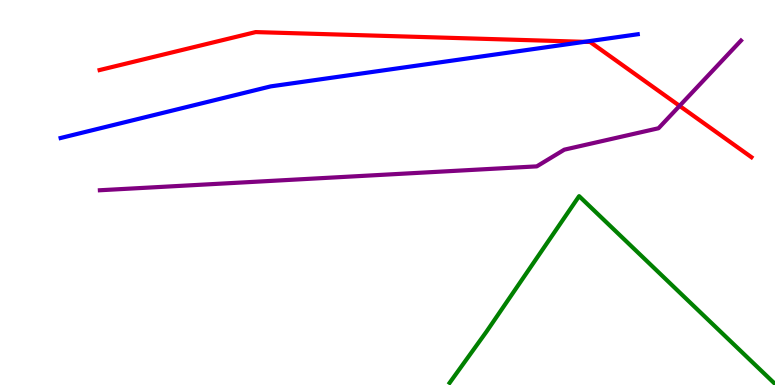[{'lines': ['blue', 'red'], 'intersections': [{'x': 7.54, 'y': 8.91}]}, {'lines': ['green', 'red'], 'intersections': []}, {'lines': ['purple', 'red'], 'intersections': [{'x': 8.77, 'y': 7.25}]}, {'lines': ['blue', 'green'], 'intersections': []}, {'lines': ['blue', 'purple'], 'intersections': []}, {'lines': ['green', 'purple'], 'intersections': []}]